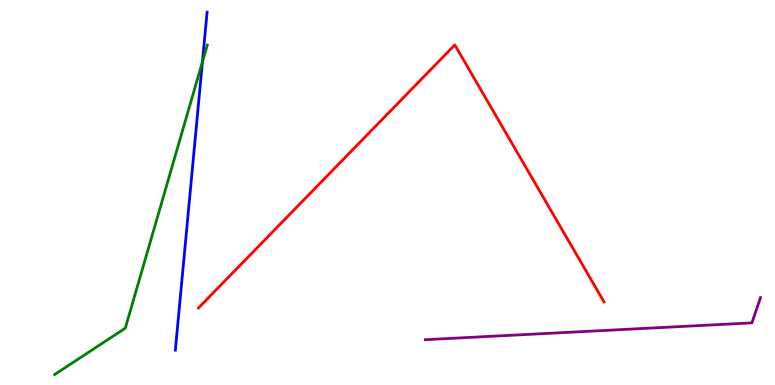[{'lines': ['blue', 'red'], 'intersections': []}, {'lines': ['green', 'red'], 'intersections': []}, {'lines': ['purple', 'red'], 'intersections': []}, {'lines': ['blue', 'green'], 'intersections': [{'x': 2.61, 'y': 8.39}]}, {'lines': ['blue', 'purple'], 'intersections': []}, {'lines': ['green', 'purple'], 'intersections': []}]